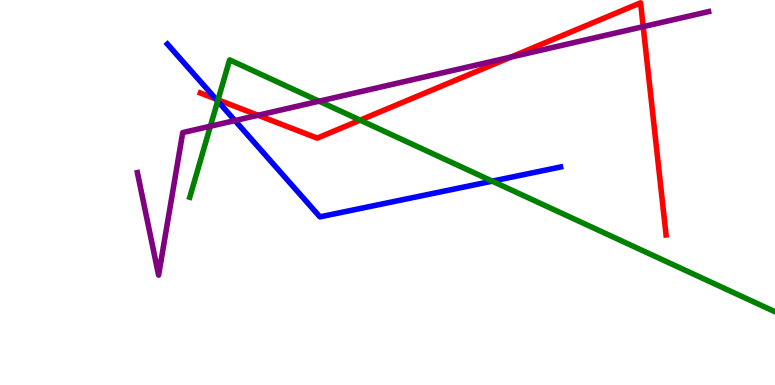[{'lines': ['blue', 'red'], 'intersections': [{'x': 2.79, 'y': 7.43}]}, {'lines': ['green', 'red'], 'intersections': [{'x': 2.81, 'y': 7.41}, {'x': 4.65, 'y': 6.88}]}, {'lines': ['purple', 'red'], 'intersections': [{'x': 3.33, 'y': 7.01}, {'x': 6.59, 'y': 8.52}, {'x': 8.3, 'y': 9.31}]}, {'lines': ['blue', 'green'], 'intersections': [{'x': 2.81, 'y': 7.38}, {'x': 6.35, 'y': 5.29}]}, {'lines': ['blue', 'purple'], 'intersections': [{'x': 3.03, 'y': 6.87}]}, {'lines': ['green', 'purple'], 'intersections': [{'x': 2.71, 'y': 6.72}, {'x': 4.12, 'y': 7.37}]}]